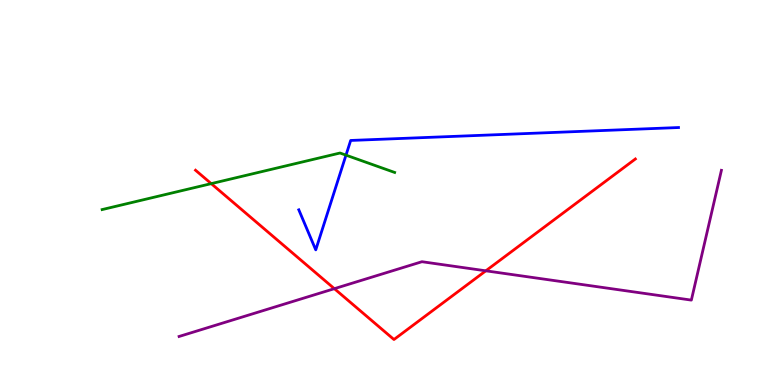[{'lines': ['blue', 'red'], 'intersections': []}, {'lines': ['green', 'red'], 'intersections': [{'x': 2.73, 'y': 5.23}]}, {'lines': ['purple', 'red'], 'intersections': [{'x': 4.31, 'y': 2.5}, {'x': 6.27, 'y': 2.97}]}, {'lines': ['blue', 'green'], 'intersections': [{'x': 4.46, 'y': 5.97}]}, {'lines': ['blue', 'purple'], 'intersections': []}, {'lines': ['green', 'purple'], 'intersections': []}]